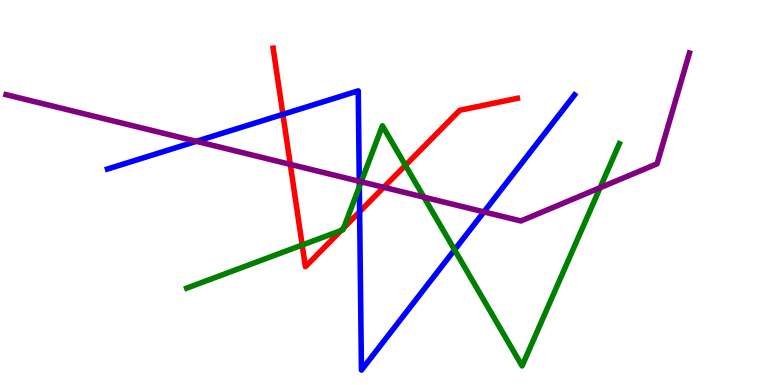[{'lines': ['blue', 'red'], 'intersections': [{'x': 3.65, 'y': 7.03}, {'x': 4.64, 'y': 4.5}]}, {'lines': ['green', 'red'], 'intersections': [{'x': 3.9, 'y': 3.64}, {'x': 4.4, 'y': 4.01}, {'x': 4.44, 'y': 4.08}, {'x': 5.23, 'y': 5.71}]}, {'lines': ['purple', 'red'], 'intersections': [{'x': 3.75, 'y': 5.73}, {'x': 4.95, 'y': 5.13}]}, {'lines': ['blue', 'green'], 'intersections': [{'x': 4.64, 'y': 5.15}, {'x': 5.87, 'y': 3.51}]}, {'lines': ['blue', 'purple'], 'intersections': [{'x': 2.53, 'y': 6.33}, {'x': 4.64, 'y': 5.29}, {'x': 6.24, 'y': 4.5}]}, {'lines': ['green', 'purple'], 'intersections': [{'x': 4.66, 'y': 5.28}, {'x': 5.47, 'y': 4.88}, {'x': 7.74, 'y': 5.12}]}]